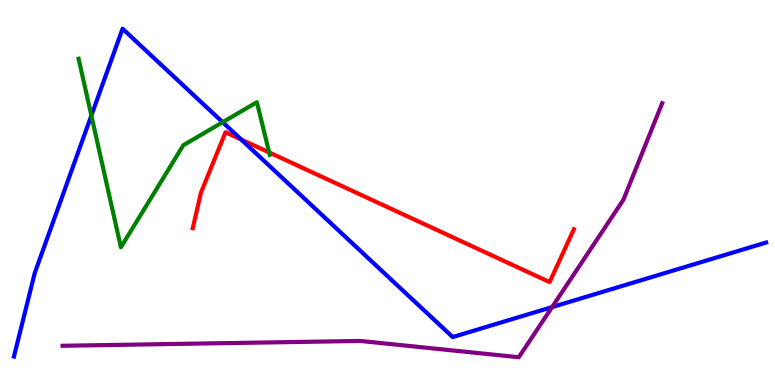[{'lines': ['blue', 'red'], 'intersections': [{'x': 3.11, 'y': 6.38}]}, {'lines': ['green', 'red'], 'intersections': [{'x': 3.47, 'y': 6.04}]}, {'lines': ['purple', 'red'], 'intersections': []}, {'lines': ['blue', 'green'], 'intersections': [{'x': 1.18, 'y': 7.0}, {'x': 2.87, 'y': 6.83}]}, {'lines': ['blue', 'purple'], 'intersections': [{'x': 7.12, 'y': 2.02}]}, {'lines': ['green', 'purple'], 'intersections': []}]